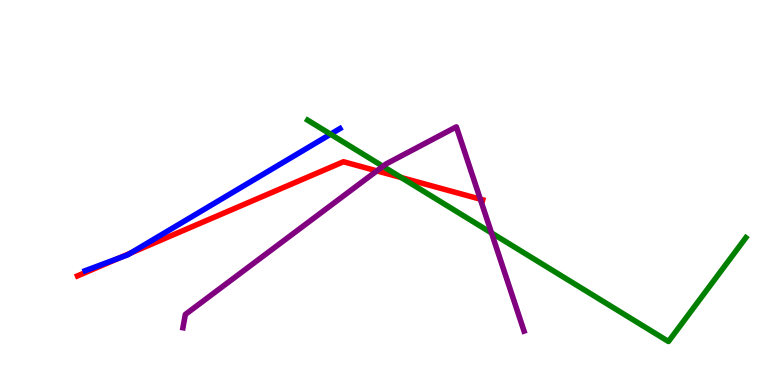[{'lines': ['blue', 'red'], 'intersections': [{'x': 1.53, 'y': 3.3}, {'x': 1.68, 'y': 3.43}]}, {'lines': ['green', 'red'], 'intersections': [{'x': 5.18, 'y': 5.39}]}, {'lines': ['purple', 'red'], 'intersections': [{'x': 4.86, 'y': 5.56}, {'x': 6.2, 'y': 4.83}]}, {'lines': ['blue', 'green'], 'intersections': [{'x': 4.26, 'y': 6.51}]}, {'lines': ['blue', 'purple'], 'intersections': []}, {'lines': ['green', 'purple'], 'intersections': [{'x': 4.94, 'y': 5.68}, {'x': 6.34, 'y': 3.95}]}]